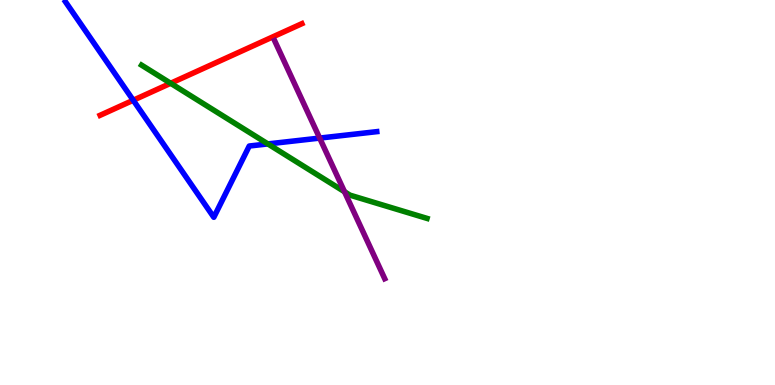[{'lines': ['blue', 'red'], 'intersections': [{'x': 1.72, 'y': 7.4}]}, {'lines': ['green', 'red'], 'intersections': [{'x': 2.2, 'y': 7.84}]}, {'lines': ['purple', 'red'], 'intersections': []}, {'lines': ['blue', 'green'], 'intersections': [{'x': 3.46, 'y': 6.26}]}, {'lines': ['blue', 'purple'], 'intersections': [{'x': 4.12, 'y': 6.41}]}, {'lines': ['green', 'purple'], 'intersections': [{'x': 4.45, 'y': 5.02}]}]